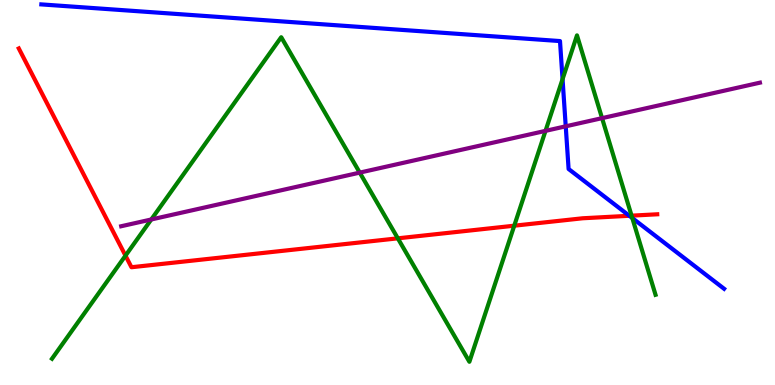[{'lines': ['blue', 'red'], 'intersections': [{'x': 8.12, 'y': 4.4}]}, {'lines': ['green', 'red'], 'intersections': [{'x': 1.62, 'y': 3.36}, {'x': 5.13, 'y': 3.81}, {'x': 6.64, 'y': 4.14}, {'x': 8.15, 'y': 4.4}]}, {'lines': ['purple', 'red'], 'intersections': []}, {'lines': ['blue', 'green'], 'intersections': [{'x': 7.26, 'y': 7.94}, {'x': 8.16, 'y': 4.34}]}, {'lines': ['blue', 'purple'], 'intersections': [{'x': 7.3, 'y': 6.72}]}, {'lines': ['green', 'purple'], 'intersections': [{'x': 1.95, 'y': 4.3}, {'x': 4.64, 'y': 5.52}, {'x': 7.04, 'y': 6.6}, {'x': 7.77, 'y': 6.93}]}]